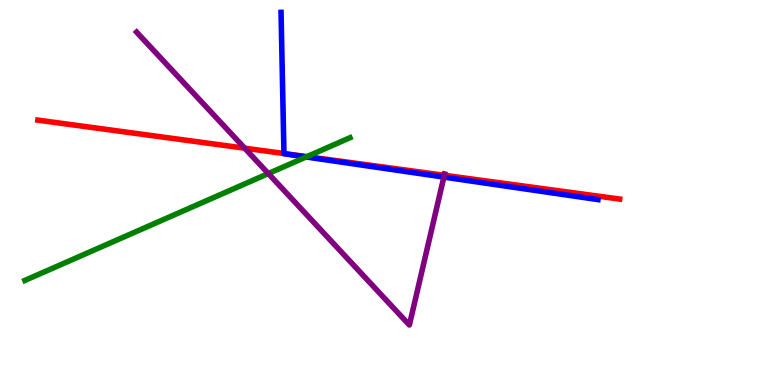[{'lines': ['blue', 'red'], 'intersections': [{'x': 3.66, 'y': 6.01}]}, {'lines': ['green', 'red'], 'intersections': [{'x': 3.96, 'y': 5.93}]}, {'lines': ['purple', 'red'], 'intersections': [{'x': 3.16, 'y': 6.15}, {'x': 5.73, 'y': 5.45}]}, {'lines': ['blue', 'green'], 'intersections': [{'x': 3.95, 'y': 5.92}]}, {'lines': ['blue', 'purple'], 'intersections': [{'x': 5.73, 'y': 5.4}]}, {'lines': ['green', 'purple'], 'intersections': [{'x': 3.46, 'y': 5.49}]}]